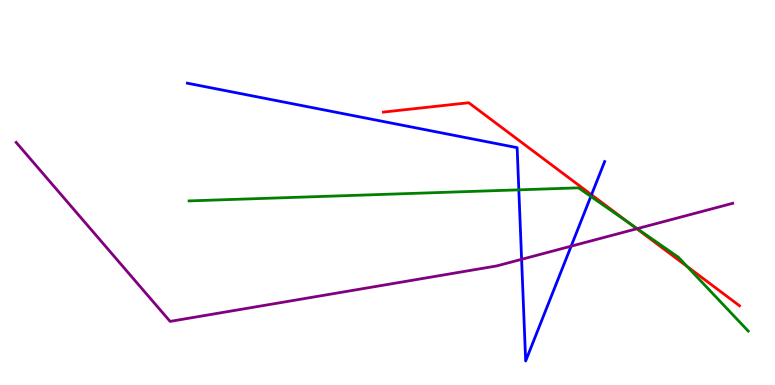[{'lines': ['blue', 'red'], 'intersections': [{'x': 7.63, 'y': 4.94}]}, {'lines': ['green', 'red'], 'intersections': [{'x': 8.13, 'y': 4.2}, {'x': 8.87, 'y': 3.08}]}, {'lines': ['purple', 'red'], 'intersections': [{'x': 8.22, 'y': 4.06}]}, {'lines': ['blue', 'green'], 'intersections': [{'x': 6.69, 'y': 5.07}, {'x': 7.62, 'y': 4.9}]}, {'lines': ['blue', 'purple'], 'intersections': [{'x': 6.73, 'y': 3.26}, {'x': 7.37, 'y': 3.61}]}, {'lines': ['green', 'purple'], 'intersections': [{'x': 8.22, 'y': 4.06}]}]